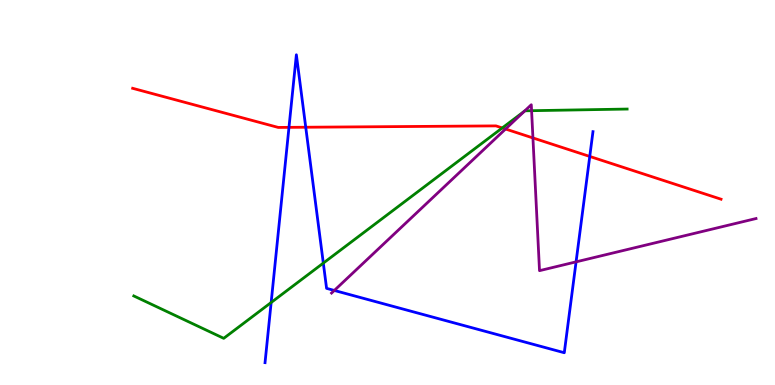[{'lines': ['blue', 'red'], 'intersections': [{'x': 3.73, 'y': 6.69}, {'x': 3.95, 'y': 6.7}, {'x': 7.61, 'y': 5.94}]}, {'lines': ['green', 'red'], 'intersections': [{'x': 6.48, 'y': 6.68}]}, {'lines': ['purple', 'red'], 'intersections': [{'x': 6.52, 'y': 6.65}, {'x': 6.88, 'y': 6.42}]}, {'lines': ['blue', 'green'], 'intersections': [{'x': 3.5, 'y': 2.14}, {'x': 4.17, 'y': 3.17}]}, {'lines': ['blue', 'purple'], 'intersections': [{'x': 4.31, 'y': 2.46}, {'x': 7.43, 'y': 3.2}]}, {'lines': ['green', 'purple'], 'intersections': [{'x': 6.77, 'y': 7.11}, {'x': 6.86, 'y': 7.12}]}]